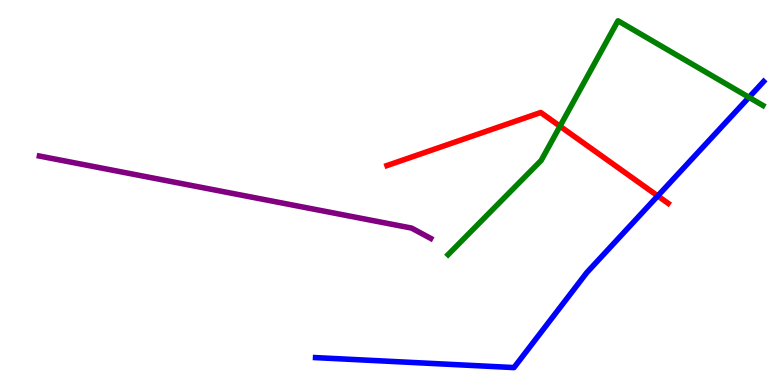[{'lines': ['blue', 'red'], 'intersections': [{'x': 8.49, 'y': 4.91}]}, {'lines': ['green', 'red'], 'intersections': [{'x': 7.23, 'y': 6.72}]}, {'lines': ['purple', 'red'], 'intersections': []}, {'lines': ['blue', 'green'], 'intersections': [{'x': 9.66, 'y': 7.47}]}, {'lines': ['blue', 'purple'], 'intersections': []}, {'lines': ['green', 'purple'], 'intersections': []}]